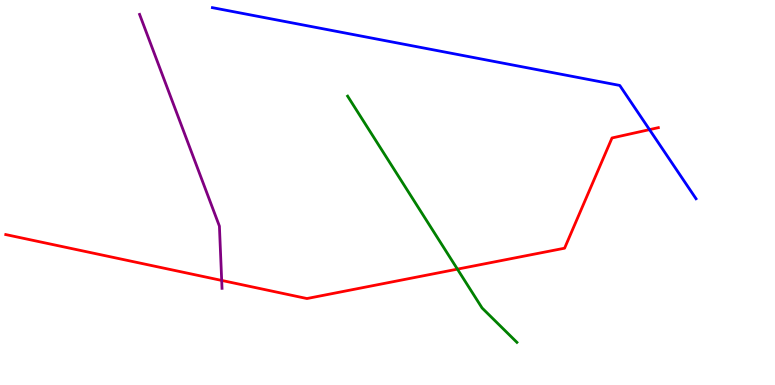[{'lines': ['blue', 'red'], 'intersections': [{'x': 8.38, 'y': 6.63}]}, {'lines': ['green', 'red'], 'intersections': [{'x': 5.9, 'y': 3.01}]}, {'lines': ['purple', 'red'], 'intersections': [{'x': 2.86, 'y': 2.72}]}, {'lines': ['blue', 'green'], 'intersections': []}, {'lines': ['blue', 'purple'], 'intersections': []}, {'lines': ['green', 'purple'], 'intersections': []}]